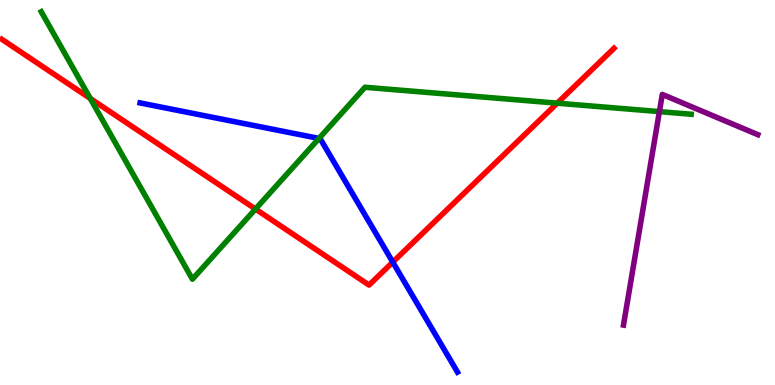[{'lines': ['blue', 'red'], 'intersections': [{'x': 5.07, 'y': 3.19}]}, {'lines': ['green', 'red'], 'intersections': [{'x': 1.16, 'y': 7.44}, {'x': 3.3, 'y': 4.57}, {'x': 7.19, 'y': 7.32}]}, {'lines': ['purple', 'red'], 'intersections': []}, {'lines': ['blue', 'green'], 'intersections': [{'x': 4.12, 'y': 6.4}]}, {'lines': ['blue', 'purple'], 'intersections': []}, {'lines': ['green', 'purple'], 'intersections': [{'x': 8.51, 'y': 7.1}]}]